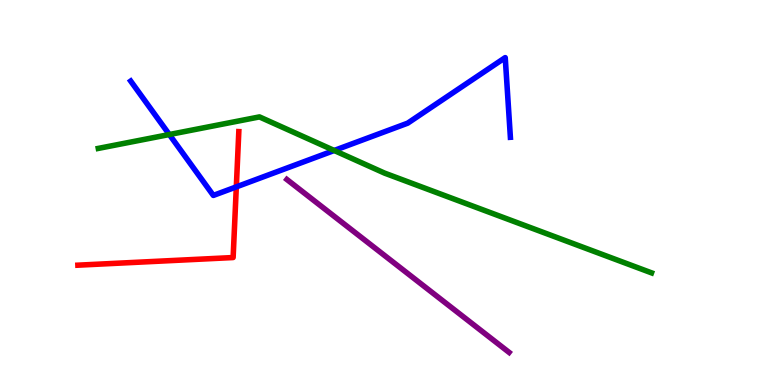[{'lines': ['blue', 'red'], 'intersections': [{'x': 3.05, 'y': 5.15}]}, {'lines': ['green', 'red'], 'intersections': []}, {'lines': ['purple', 'red'], 'intersections': []}, {'lines': ['blue', 'green'], 'intersections': [{'x': 2.18, 'y': 6.51}, {'x': 4.31, 'y': 6.09}]}, {'lines': ['blue', 'purple'], 'intersections': []}, {'lines': ['green', 'purple'], 'intersections': []}]